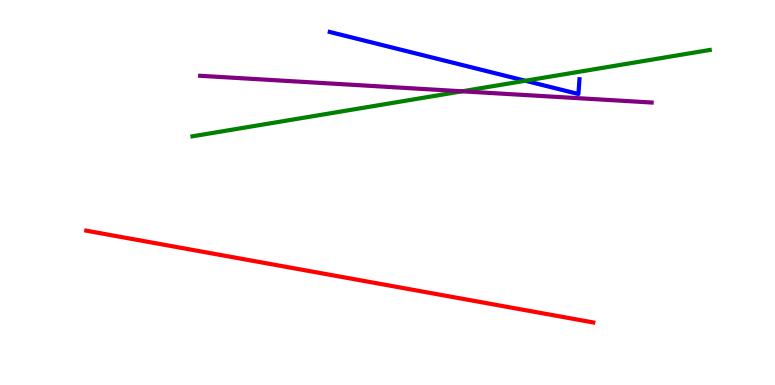[{'lines': ['blue', 'red'], 'intersections': []}, {'lines': ['green', 'red'], 'intersections': []}, {'lines': ['purple', 'red'], 'intersections': []}, {'lines': ['blue', 'green'], 'intersections': [{'x': 6.78, 'y': 7.9}]}, {'lines': ['blue', 'purple'], 'intersections': []}, {'lines': ['green', 'purple'], 'intersections': [{'x': 5.96, 'y': 7.63}]}]